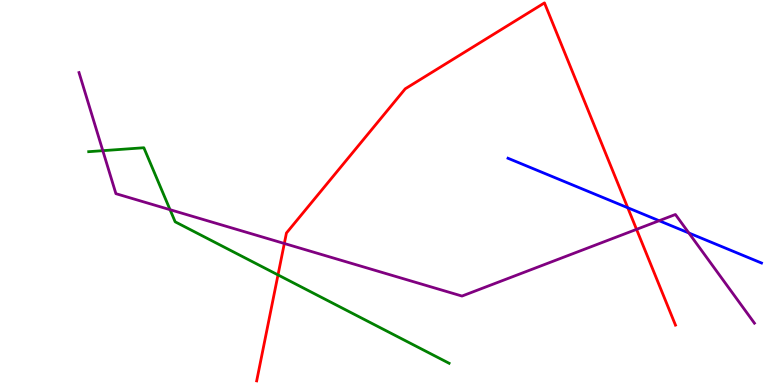[{'lines': ['blue', 'red'], 'intersections': [{'x': 8.1, 'y': 4.6}]}, {'lines': ['green', 'red'], 'intersections': [{'x': 3.59, 'y': 2.86}]}, {'lines': ['purple', 'red'], 'intersections': [{'x': 3.67, 'y': 3.68}, {'x': 8.21, 'y': 4.04}]}, {'lines': ['blue', 'green'], 'intersections': []}, {'lines': ['blue', 'purple'], 'intersections': [{'x': 8.51, 'y': 4.27}, {'x': 8.89, 'y': 3.95}]}, {'lines': ['green', 'purple'], 'intersections': [{'x': 1.33, 'y': 6.09}, {'x': 2.19, 'y': 4.55}]}]